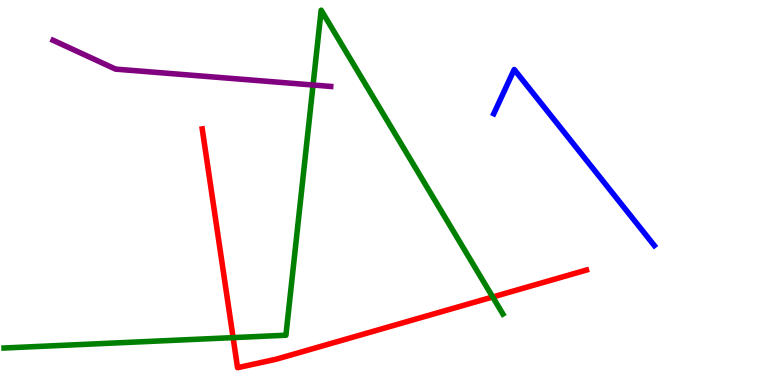[{'lines': ['blue', 'red'], 'intersections': []}, {'lines': ['green', 'red'], 'intersections': [{'x': 3.01, 'y': 1.23}, {'x': 6.36, 'y': 2.29}]}, {'lines': ['purple', 'red'], 'intersections': []}, {'lines': ['blue', 'green'], 'intersections': []}, {'lines': ['blue', 'purple'], 'intersections': []}, {'lines': ['green', 'purple'], 'intersections': [{'x': 4.04, 'y': 7.79}]}]